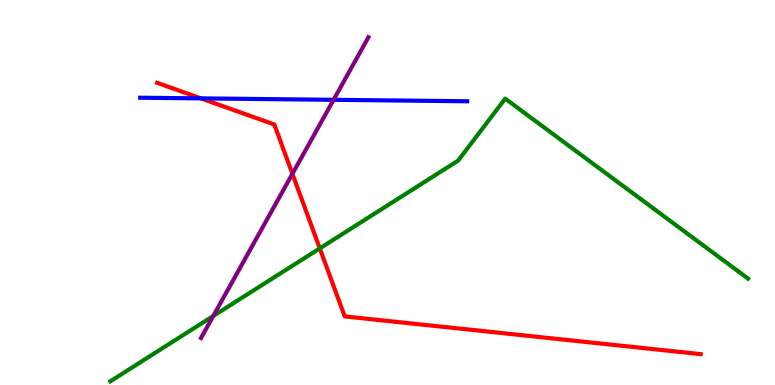[{'lines': ['blue', 'red'], 'intersections': [{'x': 2.59, 'y': 7.44}]}, {'lines': ['green', 'red'], 'intersections': [{'x': 4.13, 'y': 3.55}]}, {'lines': ['purple', 'red'], 'intersections': [{'x': 3.77, 'y': 5.49}]}, {'lines': ['blue', 'green'], 'intersections': []}, {'lines': ['blue', 'purple'], 'intersections': [{'x': 4.3, 'y': 7.41}]}, {'lines': ['green', 'purple'], 'intersections': [{'x': 2.75, 'y': 1.79}]}]